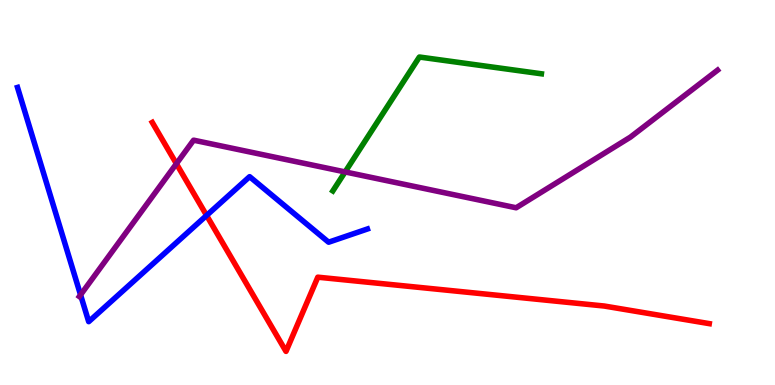[{'lines': ['blue', 'red'], 'intersections': [{'x': 2.67, 'y': 4.4}]}, {'lines': ['green', 'red'], 'intersections': []}, {'lines': ['purple', 'red'], 'intersections': [{'x': 2.28, 'y': 5.75}]}, {'lines': ['blue', 'green'], 'intersections': []}, {'lines': ['blue', 'purple'], 'intersections': [{'x': 1.04, 'y': 2.34}]}, {'lines': ['green', 'purple'], 'intersections': [{'x': 4.45, 'y': 5.53}]}]